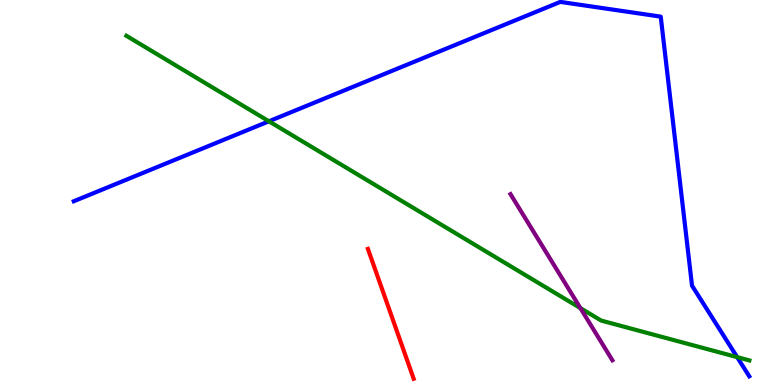[{'lines': ['blue', 'red'], 'intersections': []}, {'lines': ['green', 'red'], 'intersections': []}, {'lines': ['purple', 'red'], 'intersections': []}, {'lines': ['blue', 'green'], 'intersections': [{'x': 3.47, 'y': 6.85}, {'x': 9.51, 'y': 0.724}]}, {'lines': ['blue', 'purple'], 'intersections': []}, {'lines': ['green', 'purple'], 'intersections': [{'x': 7.49, 'y': 2.0}]}]